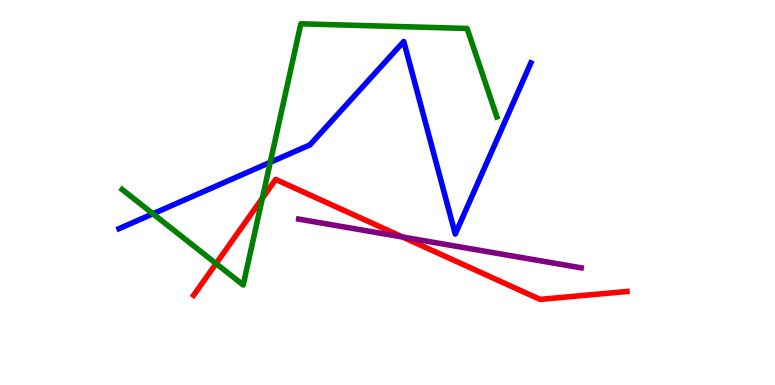[{'lines': ['blue', 'red'], 'intersections': []}, {'lines': ['green', 'red'], 'intersections': [{'x': 2.79, 'y': 3.15}, {'x': 3.39, 'y': 4.85}]}, {'lines': ['purple', 'red'], 'intersections': [{'x': 5.2, 'y': 3.84}]}, {'lines': ['blue', 'green'], 'intersections': [{'x': 1.97, 'y': 4.45}, {'x': 3.49, 'y': 5.78}]}, {'lines': ['blue', 'purple'], 'intersections': []}, {'lines': ['green', 'purple'], 'intersections': []}]